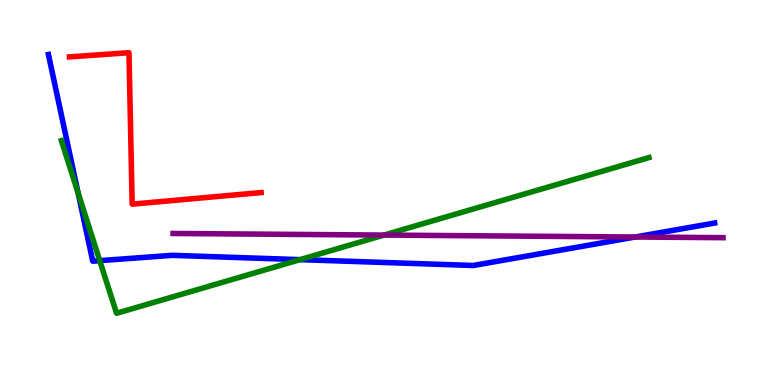[{'lines': ['blue', 'red'], 'intersections': []}, {'lines': ['green', 'red'], 'intersections': []}, {'lines': ['purple', 'red'], 'intersections': []}, {'lines': ['blue', 'green'], 'intersections': [{'x': 1.01, 'y': 4.99}, {'x': 1.29, 'y': 3.23}, {'x': 3.87, 'y': 3.26}]}, {'lines': ['blue', 'purple'], 'intersections': [{'x': 8.2, 'y': 3.84}]}, {'lines': ['green', 'purple'], 'intersections': [{'x': 4.95, 'y': 3.89}]}]